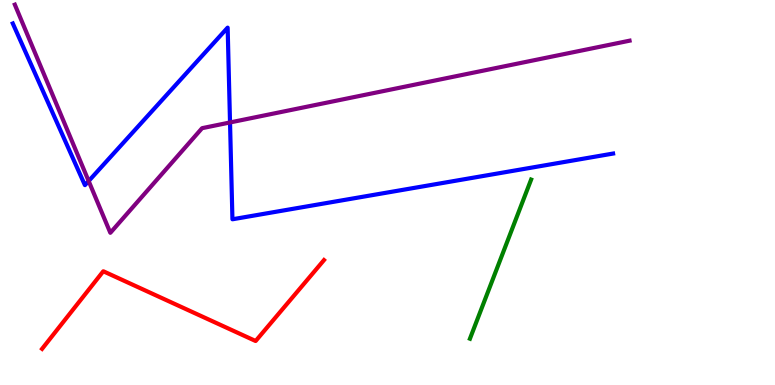[{'lines': ['blue', 'red'], 'intersections': []}, {'lines': ['green', 'red'], 'intersections': []}, {'lines': ['purple', 'red'], 'intersections': []}, {'lines': ['blue', 'green'], 'intersections': []}, {'lines': ['blue', 'purple'], 'intersections': [{'x': 1.14, 'y': 5.3}, {'x': 2.97, 'y': 6.82}]}, {'lines': ['green', 'purple'], 'intersections': []}]